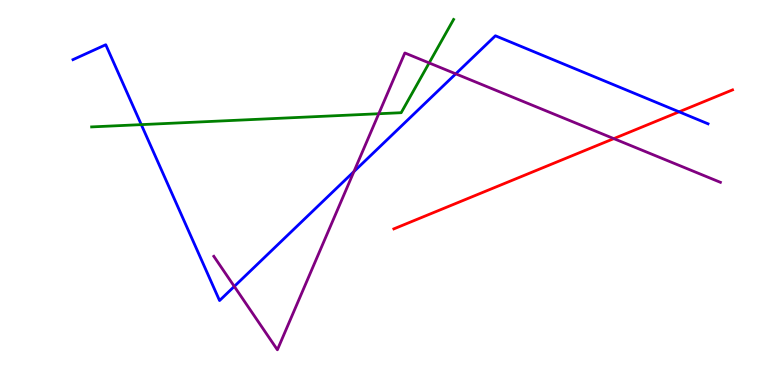[{'lines': ['blue', 'red'], 'intersections': [{'x': 8.76, 'y': 7.1}]}, {'lines': ['green', 'red'], 'intersections': []}, {'lines': ['purple', 'red'], 'intersections': [{'x': 7.92, 'y': 6.4}]}, {'lines': ['blue', 'green'], 'intersections': [{'x': 1.82, 'y': 6.76}]}, {'lines': ['blue', 'purple'], 'intersections': [{'x': 3.02, 'y': 2.56}, {'x': 4.57, 'y': 5.54}, {'x': 5.88, 'y': 8.08}]}, {'lines': ['green', 'purple'], 'intersections': [{'x': 4.89, 'y': 7.05}, {'x': 5.54, 'y': 8.37}]}]